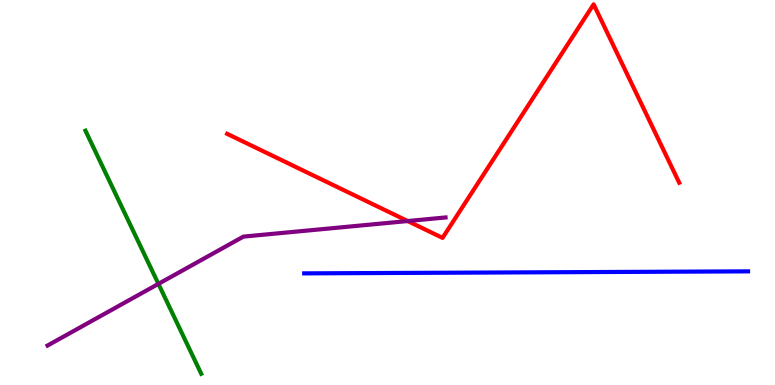[{'lines': ['blue', 'red'], 'intersections': []}, {'lines': ['green', 'red'], 'intersections': []}, {'lines': ['purple', 'red'], 'intersections': [{'x': 5.26, 'y': 4.26}]}, {'lines': ['blue', 'green'], 'intersections': []}, {'lines': ['blue', 'purple'], 'intersections': []}, {'lines': ['green', 'purple'], 'intersections': [{'x': 2.04, 'y': 2.63}]}]